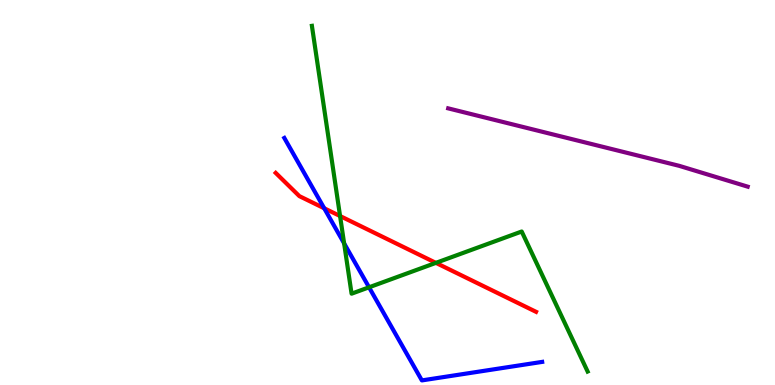[{'lines': ['blue', 'red'], 'intersections': [{'x': 4.18, 'y': 4.59}]}, {'lines': ['green', 'red'], 'intersections': [{'x': 4.39, 'y': 4.39}, {'x': 5.62, 'y': 3.17}]}, {'lines': ['purple', 'red'], 'intersections': []}, {'lines': ['blue', 'green'], 'intersections': [{'x': 4.44, 'y': 3.68}, {'x': 4.76, 'y': 2.54}]}, {'lines': ['blue', 'purple'], 'intersections': []}, {'lines': ['green', 'purple'], 'intersections': []}]